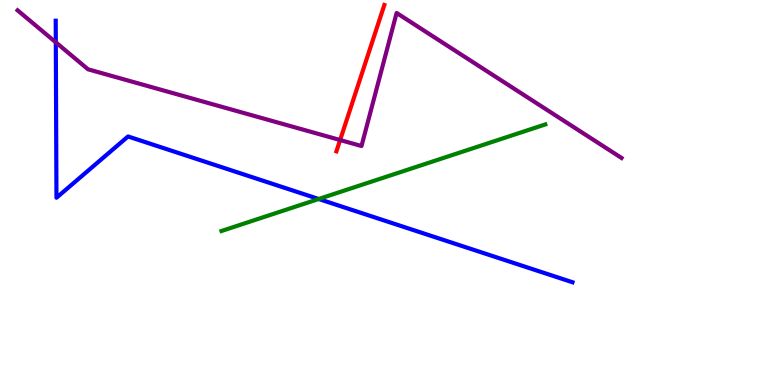[{'lines': ['blue', 'red'], 'intersections': []}, {'lines': ['green', 'red'], 'intersections': []}, {'lines': ['purple', 'red'], 'intersections': [{'x': 4.39, 'y': 6.36}]}, {'lines': ['blue', 'green'], 'intersections': [{'x': 4.11, 'y': 4.83}]}, {'lines': ['blue', 'purple'], 'intersections': [{'x': 0.72, 'y': 8.9}]}, {'lines': ['green', 'purple'], 'intersections': []}]